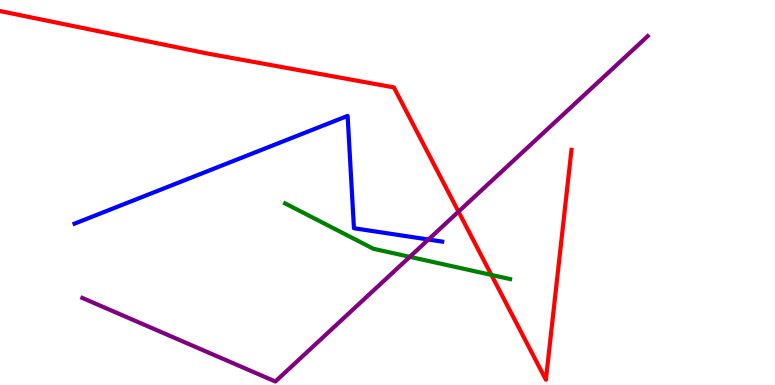[{'lines': ['blue', 'red'], 'intersections': []}, {'lines': ['green', 'red'], 'intersections': [{'x': 6.34, 'y': 2.86}]}, {'lines': ['purple', 'red'], 'intersections': [{'x': 5.92, 'y': 4.5}]}, {'lines': ['blue', 'green'], 'intersections': []}, {'lines': ['blue', 'purple'], 'intersections': [{'x': 5.53, 'y': 3.78}]}, {'lines': ['green', 'purple'], 'intersections': [{'x': 5.29, 'y': 3.33}]}]